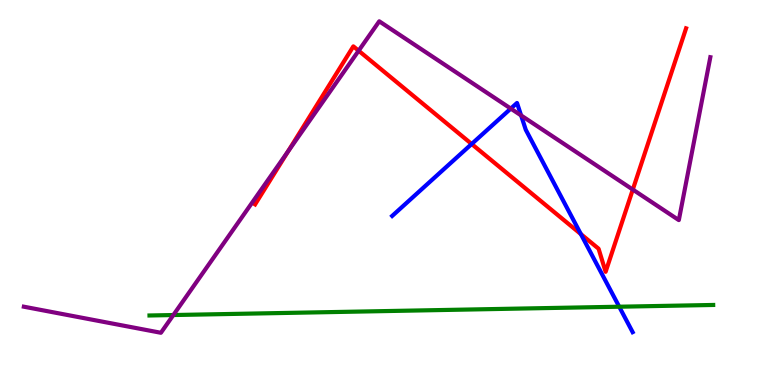[{'lines': ['blue', 'red'], 'intersections': [{'x': 6.09, 'y': 6.26}, {'x': 7.49, 'y': 3.92}]}, {'lines': ['green', 'red'], 'intersections': []}, {'lines': ['purple', 'red'], 'intersections': [{'x': 3.72, 'y': 6.06}, {'x': 4.63, 'y': 8.68}, {'x': 8.17, 'y': 5.08}]}, {'lines': ['blue', 'green'], 'intersections': [{'x': 7.99, 'y': 2.03}]}, {'lines': ['blue', 'purple'], 'intersections': [{'x': 6.59, 'y': 7.18}, {'x': 6.72, 'y': 7.0}]}, {'lines': ['green', 'purple'], 'intersections': [{'x': 2.24, 'y': 1.82}]}]